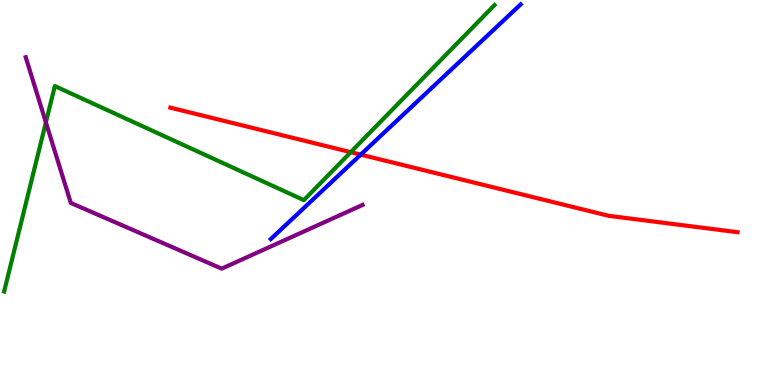[{'lines': ['blue', 'red'], 'intersections': [{'x': 4.65, 'y': 5.98}]}, {'lines': ['green', 'red'], 'intersections': [{'x': 4.53, 'y': 6.05}]}, {'lines': ['purple', 'red'], 'intersections': []}, {'lines': ['blue', 'green'], 'intersections': []}, {'lines': ['blue', 'purple'], 'intersections': []}, {'lines': ['green', 'purple'], 'intersections': [{'x': 0.592, 'y': 6.82}]}]